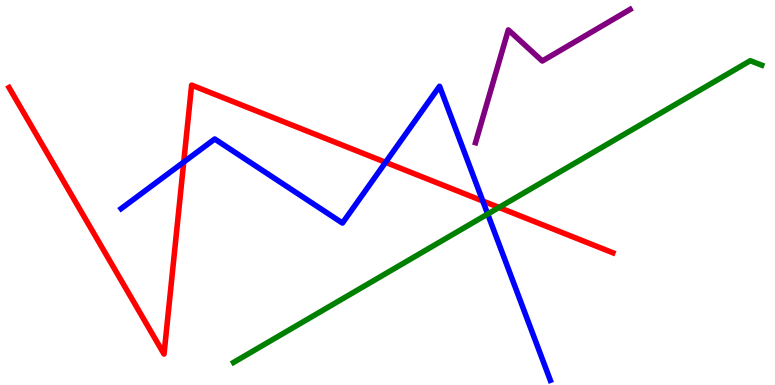[{'lines': ['blue', 'red'], 'intersections': [{'x': 2.37, 'y': 5.79}, {'x': 4.98, 'y': 5.78}, {'x': 6.23, 'y': 4.78}]}, {'lines': ['green', 'red'], 'intersections': [{'x': 6.44, 'y': 4.61}]}, {'lines': ['purple', 'red'], 'intersections': []}, {'lines': ['blue', 'green'], 'intersections': [{'x': 6.29, 'y': 4.44}]}, {'lines': ['blue', 'purple'], 'intersections': []}, {'lines': ['green', 'purple'], 'intersections': []}]